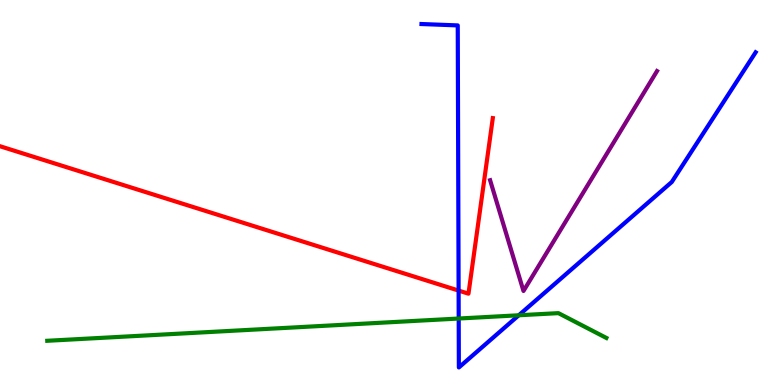[{'lines': ['blue', 'red'], 'intersections': [{'x': 5.92, 'y': 2.45}]}, {'lines': ['green', 'red'], 'intersections': []}, {'lines': ['purple', 'red'], 'intersections': []}, {'lines': ['blue', 'green'], 'intersections': [{'x': 5.92, 'y': 1.73}, {'x': 6.69, 'y': 1.81}]}, {'lines': ['blue', 'purple'], 'intersections': []}, {'lines': ['green', 'purple'], 'intersections': []}]